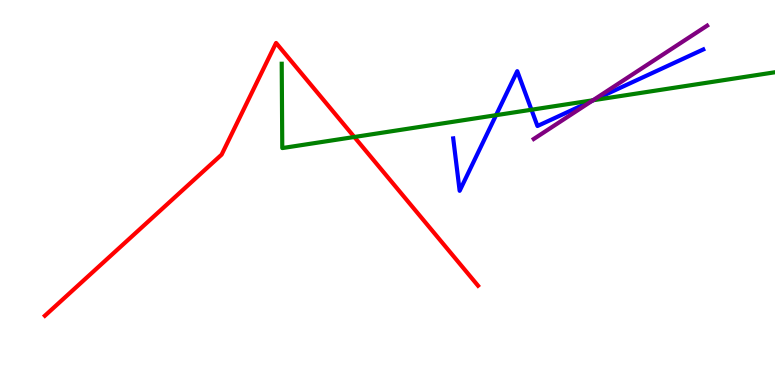[{'lines': ['blue', 'red'], 'intersections': []}, {'lines': ['green', 'red'], 'intersections': [{'x': 4.57, 'y': 6.44}]}, {'lines': ['purple', 'red'], 'intersections': []}, {'lines': ['blue', 'green'], 'intersections': [{'x': 6.4, 'y': 7.01}, {'x': 6.86, 'y': 7.15}, {'x': 7.66, 'y': 7.4}]}, {'lines': ['blue', 'purple'], 'intersections': [{'x': 7.64, 'y': 7.39}]}, {'lines': ['green', 'purple'], 'intersections': [{'x': 7.65, 'y': 7.4}]}]